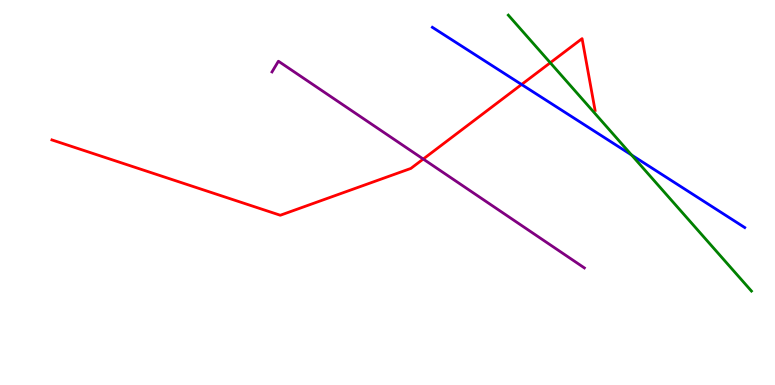[{'lines': ['blue', 'red'], 'intersections': [{'x': 6.73, 'y': 7.81}]}, {'lines': ['green', 'red'], 'intersections': [{'x': 7.1, 'y': 8.37}]}, {'lines': ['purple', 'red'], 'intersections': [{'x': 5.46, 'y': 5.87}]}, {'lines': ['blue', 'green'], 'intersections': [{'x': 8.15, 'y': 5.97}]}, {'lines': ['blue', 'purple'], 'intersections': []}, {'lines': ['green', 'purple'], 'intersections': []}]